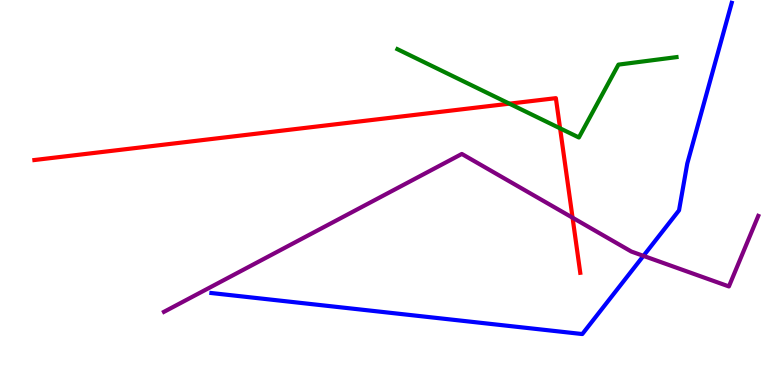[{'lines': ['blue', 'red'], 'intersections': []}, {'lines': ['green', 'red'], 'intersections': [{'x': 6.57, 'y': 7.31}, {'x': 7.23, 'y': 6.67}]}, {'lines': ['purple', 'red'], 'intersections': [{'x': 7.39, 'y': 4.35}]}, {'lines': ['blue', 'green'], 'intersections': []}, {'lines': ['blue', 'purple'], 'intersections': [{'x': 8.3, 'y': 3.35}]}, {'lines': ['green', 'purple'], 'intersections': []}]